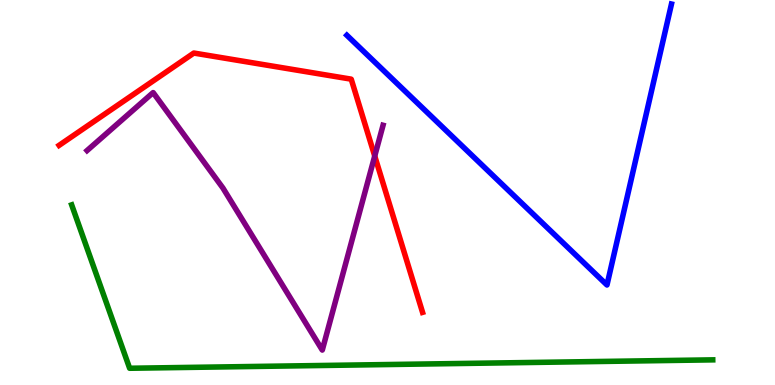[{'lines': ['blue', 'red'], 'intersections': []}, {'lines': ['green', 'red'], 'intersections': []}, {'lines': ['purple', 'red'], 'intersections': [{'x': 4.84, 'y': 5.95}]}, {'lines': ['blue', 'green'], 'intersections': []}, {'lines': ['blue', 'purple'], 'intersections': []}, {'lines': ['green', 'purple'], 'intersections': []}]